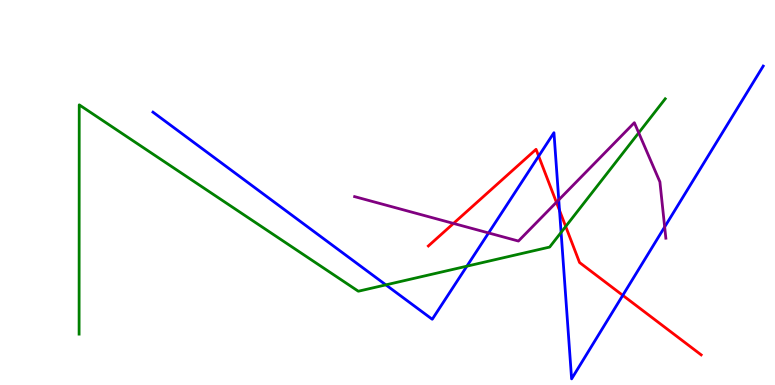[{'lines': ['blue', 'red'], 'intersections': [{'x': 6.95, 'y': 5.94}, {'x': 7.22, 'y': 4.53}, {'x': 8.04, 'y': 2.33}]}, {'lines': ['green', 'red'], 'intersections': [{'x': 7.3, 'y': 4.12}]}, {'lines': ['purple', 'red'], 'intersections': [{'x': 5.85, 'y': 4.2}, {'x': 7.18, 'y': 4.75}]}, {'lines': ['blue', 'green'], 'intersections': [{'x': 4.98, 'y': 2.6}, {'x': 6.02, 'y': 3.09}, {'x': 7.24, 'y': 3.96}]}, {'lines': ['blue', 'purple'], 'intersections': [{'x': 6.3, 'y': 3.95}, {'x': 7.21, 'y': 4.81}, {'x': 8.58, 'y': 4.1}]}, {'lines': ['green', 'purple'], 'intersections': [{'x': 8.24, 'y': 6.55}]}]